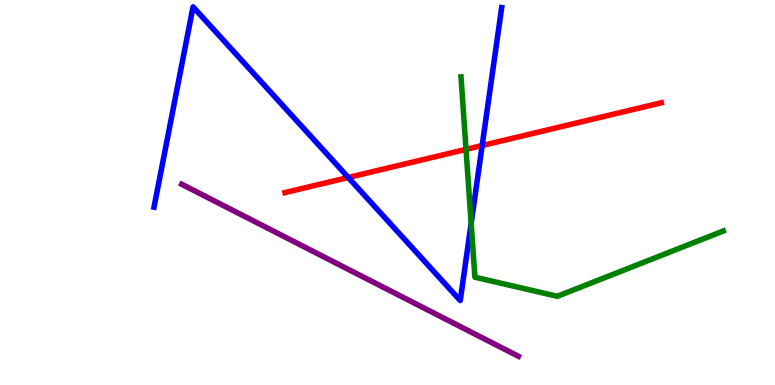[{'lines': ['blue', 'red'], 'intersections': [{'x': 4.49, 'y': 5.39}, {'x': 6.22, 'y': 6.22}]}, {'lines': ['green', 'red'], 'intersections': [{'x': 6.01, 'y': 6.12}]}, {'lines': ['purple', 'red'], 'intersections': []}, {'lines': ['blue', 'green'], 'intersections': [{'x': 6.08, 'y': 4.2}]}, {'lines': ['blue', 'purple'], 'intersections': []}, {'lines': ['green', 'purple'], 'intersections': []}]